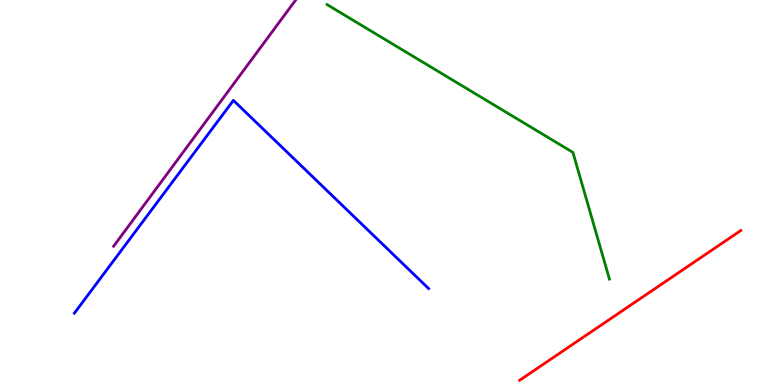[{'lines': ['blue', 'red'], 'intersections': []}, {'lines': ['green', 'red'], 'intersections': []}, {'lines': ['purple', 'red'], 'intersections': []}, {'lines': ['blue', 'green'], 'intersections': []}, {'lines': ['blue', 'purple'], 'intersections': []}, {'lines': ['green', 'purple'], 'intersections': []}]